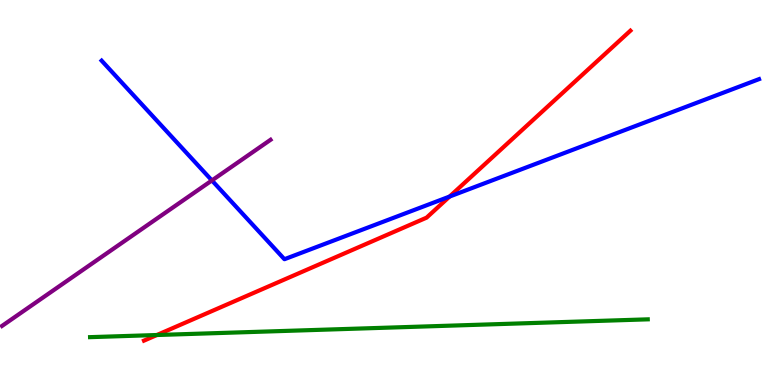[{'lines': ['blue', 'red'], 'intersections': [{'x': 5.8, 'y': 4.89}]}, {'lines': ['green', 'red'], 'intersections': [{'x': 2.02, 'y': 1.3}]}, {'lines': ['purple', 'red'], 'intersections': []}, {'lines': ['blue', 'green'], 'intersections': []}, {'lines': ['blue', 'purple'], 'intersections': [{'x': 2.73, 'y': 5.31}]}, {'lines': ['green', 'purple'], 'intersections': []}]